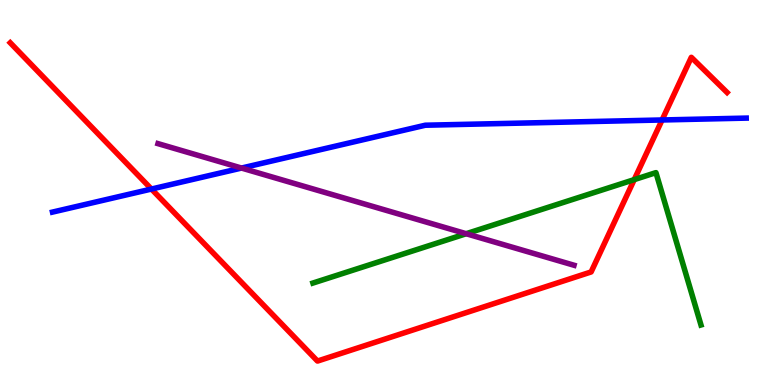[{'lines': ['blue', 'red'], 'intersections': [{'x': 1.95, 'y': 5.09}, {'x': 8.54, 'y': 6.88}]}, {'lines': ['green', 'red'], 'intersections': [{'x': 8.18, 'y': 5.33}]}, {'lines': ['purple', 'red'], 'intersections': []}, {'lines': ['blue', 'green'], 'intersections': []}, {'lines': ['blue', 'purple'], 'intersections': [{'x': 3.12, 'y': 5.64}]}, {'lines': ['green', 'purple'], 'intersections': [{'x': 6.02, 'y': 3.93}]}]